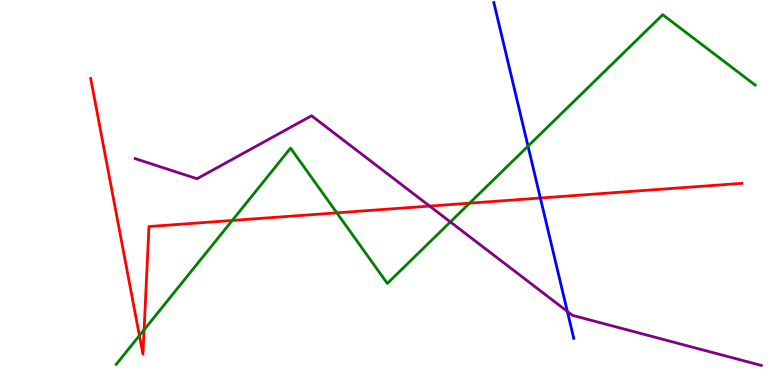[{'lines': ['blue', 'red'], 'intersections': [{'x': 6.97, 'y': 4.86}]}, {'lines': ['green', 'red'], 'intersections': [{'x': 1.8, 'y': 1.28}, {'x': 1.86, 'y': 1.43}, {'x': 3.0, 'y': 4.27}, {'x': 4.35, 'y': 4.47}, {'x': 6.06, 'y': 4.72}]}, {'lines': ['purple', 'red'], 'intersections': [{'x': 5.54, 'y': 4.65}]}, {'lines': ['blue', 'green'], 'intersections': [{'x': 6.81, 'y': 6.2}]}, {'lines': ['blue', 'purple'], 'intersections': [{'x': 7.32, 'y': 1.91}]}, {'lines': ['green', 'purple'], 'intersections': [{'x': 5.81, 'y': 4.24}]}]